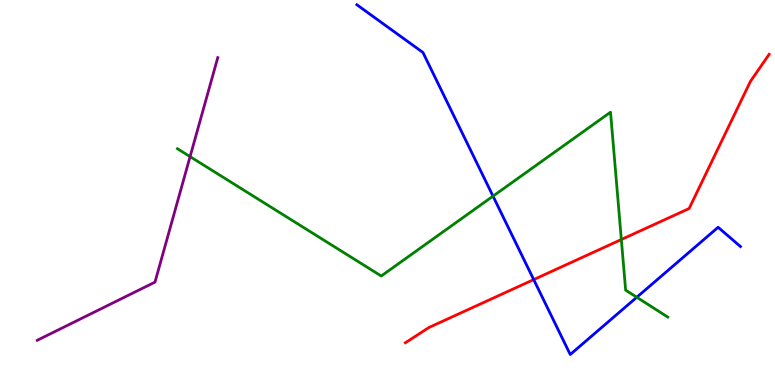[{'lines': ['blue', 'red'], 'intersections': [{'x': 6.89, 'y': 2.74}]}, {'lines': ['green', 'red'], 'intersections': [{'x': 8.02, 'y': 3.78}]}, {'lines': ['purple', 'red'], 'intersections': []}, {'lines': ['blue', 'green'], 'intersections': [{'x': 6.36, 'y': 4.91}, {'x': 8.22, 'y': 2.28}]}, {'lines': ['blue', 'purple'], 'intersections': []}, {'lines': ['green', 'purple'], 'intersections': [{'x': 2.45, 'y': 5.93}]}]